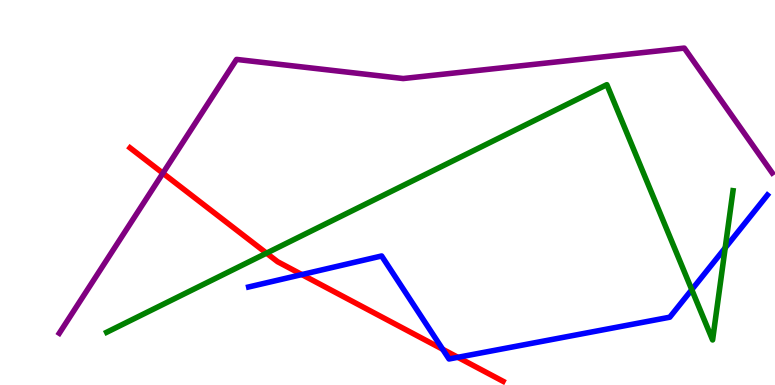[{'lines': ['blue', 'red'], 'intersections': [{'x': 3.89, 'y': 2.87}, {'x': 5.71, 'y': 0.929}, {'x': 5.91, 'y': 0.719}]}, {'lines': ['green', 'red'], 'intersections': [{'x': 3.44, 'y': 3.42}]}, {'lines': ['purple', 'red'], 'intersections': [{'x': 2.1, 'y': 5.5}]}, {'lines': ['blue', 'green'], 'intersections': [{'x': 8.93, 'y': 2.48}, {'x': 9.36, 'y': 3.56}]}, {'lines': ['blue', 'purple'], 'intersections': []}, {'lines': ['green', 'purple'], 'intersections': []}]